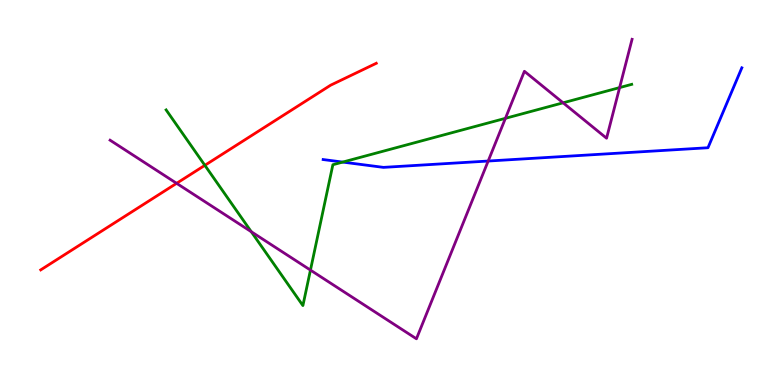[{'lines': ['blue', 'red'], 'intersections': []}, {'lines': ['green', 'red'], 'intersections': [{'x': 2.64, 'y': 5.71}]}, {'lines': ['purple', 'red'], 'intersections': [{'x': 2.28, 'y': 5.24}]}, {'lines': ['blue', 'green'], 'intersections': [{'x': 4.42, 'y': 5.79}]}, {'lines': ['blue', 'purple'], 'intersections': [{'x': 6.3, 'y': 5.82}]}, {'lines': ['green', 'purple'], 'intersections': [{'x': 3.24, 'y': 3.98}, {'x': 4.01, 'y': 2.98}, {'x': 6.52, 'y': 6.93}, {'x': 7.27, 'y': 7.33}, {'x': 8.0, 'y': 7.72}]}]